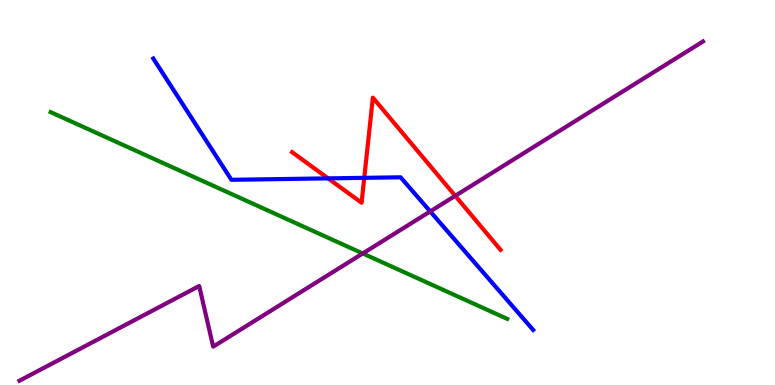[{'lines': ['blue', 'red'], 'intersections': [{'x': 4.23, 'y': 5.37}, {'x': 4.7, 'y': 5.38}]}, {'lines': ['green', 'red'], 'intersections': []}, {'lines': ['purple', 'red'], 'intersections': [{'x': 5.87, 'y': 4.91}]}, {'lines': ['blue', 'green'], 'intersections': []}, {'lines': ['blue', 'purple'], 'intersections': [{'x': 5.55, 'y': 4.51}]}, {'lines': ['green', 'purple'], 'intersections': [{'x': 4.68, 'y': 3.42}]}]